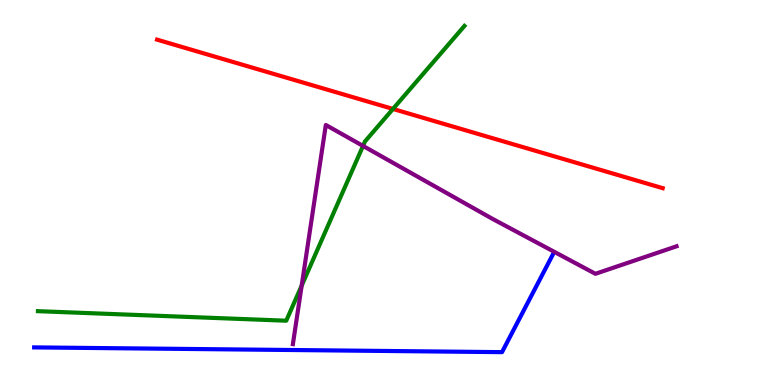[{'lines': ['blue', 'red'], 'intersections': []}, {'lines': ['green', 'red'], 'intersections': [{'x': 5.07, 'y': 7.17}]}, {'lines': ['purple', 'red'], 'intersections': []}, {'lines': ['blue', 'green'], 'intersections': []}, {'lines': ['blue', 'purple'], 'intersections': []}, {'lines': ['green', 'purple'], 'intersections': [{'x': 3.89, 'y': 2.58}, {'x': 4.68, 'y': 6.21}]}]